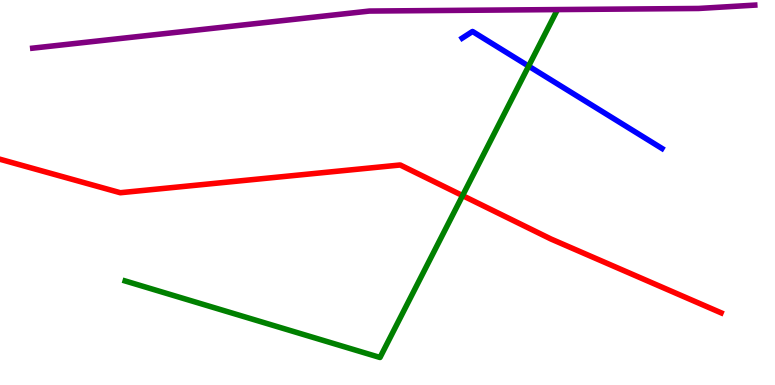[{'lines': ['blue', 'red'], 'intersections': []}, {'lines': ['green', 'red'], 'intersections': [{'x': 5.97, 'y': 4.92}]}, {'lines': ['purple', 'red'], 'intersections': []}, {'lines': ['blue', 'green'], 'intersections': [{'x': 6.82, 'y': 8.28}]}, {'lines': ['blue', 'purple'], 'intersections': []}, {'lines': ['green', 'purple'], 'intersections': []}]